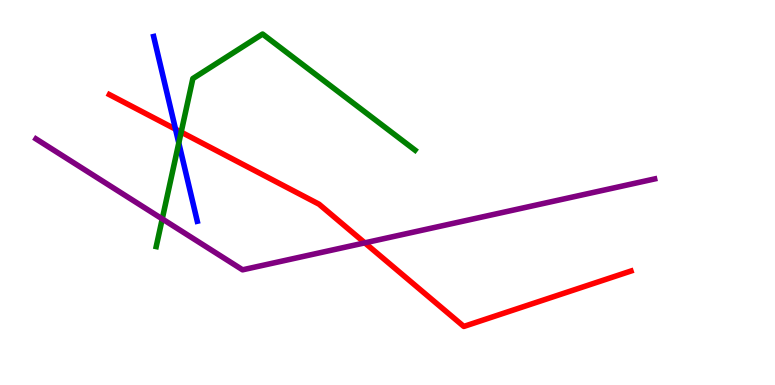[{'lines': ['blue', 'red'], 'intersections': [{'x': 2.26, 'y': 6.64}]}, {'lines': ['green', 'red'], 'intersections': [{'x': 2.34, 'y': 6.57}]}, {'lines': ['purple', 'red'], 'intersections': [{'x': 4.71, 'y': 3.69}]}, {'lines': ['blue', 'green'], 'intersections': [{'x': 2.31, 'y': 6.29}]}, {'lines': ['blue', 'purple'], 'intersections': []}, {'lines': ['green', 'purple'], 'intersections': [{'x': 2.09, 'y': 4.31}]}]